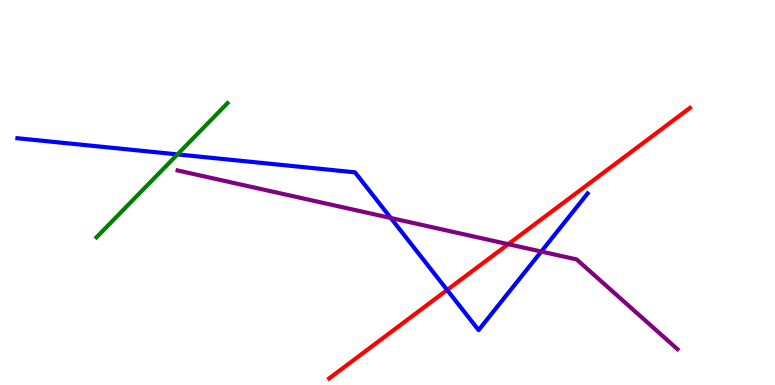[{'lines': ['blue', 'red'], 'intersections': [{'x': 5.77, 'y': 2.47}]}, {'lines': ['green', 'red'], 'intersections': []}, {'lines': ['purple', 'red'], 'intersections': [{'x': 6.56, 'y': 3.66}]}, {'lines': ['blue', 'green'], 'intersections': [{'x': 2.29, 'y': 5.99}]}, {'lines': ['blue', 'purple'], 'intersections': [{'x': 5.04, 'y': 4.34}, {'x': 6.98, 'y': 3.47}]}, {'lines': ['green', 'purple'], 'intersections': []}]